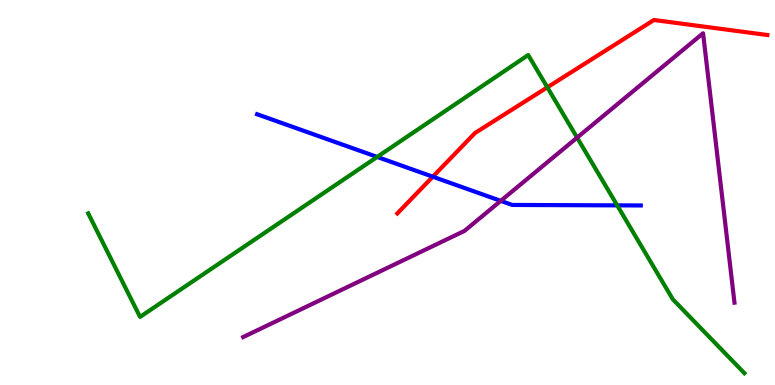[{'lines': ['blue', 'red'], 'intersections': [{'x': 5.58, 'y': 5.41}]}, {'lines': ['green', 'red'], 'intersections': [{'x': 7.06, 'y': 7.73}]}, {'lines': ['purple', 'red'], 'intersections': []}, {'lines': ['blue', 'green'], 'intersections': [{'x': 4.87, 'y': 5.92}, {'x': 7.96, 'y': 4.67}]}, {'lines': ['blue', 'purple'], 'intersections': [{'x': 6.46, 'y': 4.78}]}, {'lines': ['green', 'purple'], 'intersections': [{'x': 7.45, 'y': 6.43}]}]